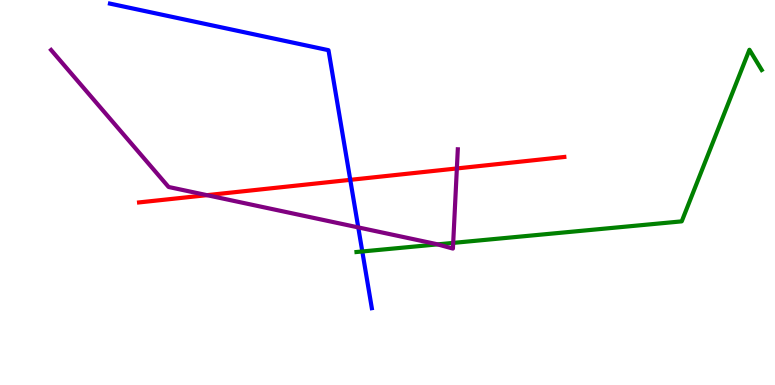[{'lines': ['blue', 'red'], 'intersections': [{'x': 4.52, 'y': 5.33}]}, {'lines': ['green', 'red'], 'intersections': []}, {'lines': ['purple', 'red'], 'intersections': [{'x': 2.67, 'y': 4.93}, {'x': 5.89, 'y': 5.62}]}, {'lines': ['blue', 'green'], 'intersections': [{'x': 4.67, 'y': 3.47}]}, {'lines': ['blue', 'purple'], 'intersections': [{'x': 4.62, 'y': 4.09}]}, {'lines': ['green', 'purple'], 'intersections': [{'x': 5.65, 'y': 3.65}, {'x': 5.85, 'y': 3.69}]}]